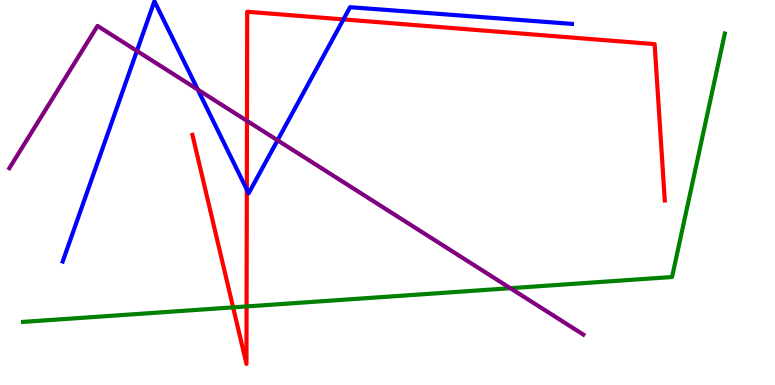[{'lines': ['blue', 'red'], 'intersections': [{'x': 3.18, 'y': 5.08}, {'x': 4.43, 'y': 9.5}]}, {'lines': ['green', 'red'], 'intersections': [{'x': 3.01, 'y': 2.02}, {'x': 3.18, 'y': 2.04}]}, {'lines': ['purple', 'red'], 'intersections': [{'x': 3.19, 'y': 6.86}]}, {'lines': ['blue', 'green'], 'intersections': []}, {'lines': ['blue', 'purple'], 'intersections': [{'x': 1.77, 'y': 8.68}, {'x': 2.55, 'y': 7.67}, {'x': 3.58, 'y': 6.36}]}, {'lines': ['green', 'purple'], 'intersections': [{'x': 6.59, 'y': 2.51}]}]